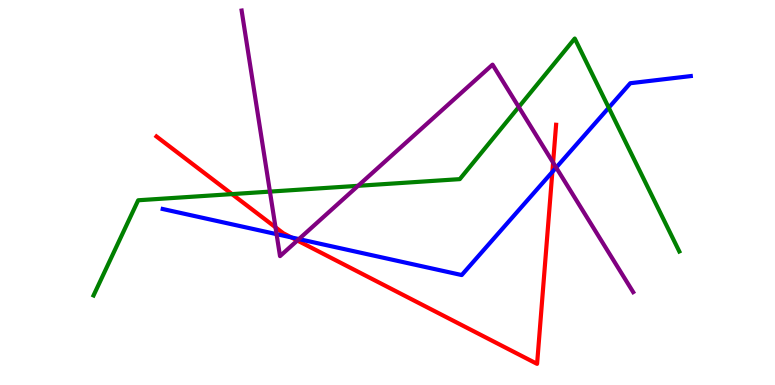[{'lines': ['blue', 'red'], 'intersections': [{'x': 3.76, 'y': 3.83}, {'x': 7.13, 'y': 5.53}]}, {'lines': ['green', 'red'], 'intersections': [{'x': 2.99, 'y': 4.96}]}, {'lines': ['purple', 'red'], 'intersections': [{'x': 3.55, 'y': 4.1}, {'x': 3.84, 'y': 3.75}, {'x': 7.14, 'y': 5.78}]}, {'lines': ['blue', 'green'], 'intersections': [{'x': 7.85, 'y': 7.2}]}, {'lines': ['blue', 'purple'], 'intersections': [{'x': 3.57, 'y': 3.92}, {'x': 3.86, 'y': 3.79}, {'x': 7.18, 'y': 5.65}]}, {'lines': ['green', 'purple'], 'intersections': [{'x': 3.48, 'y': 5.02}, {'x': 4.62, 'y': 5.17}, {'x': 6.69, 'y': 7.22}]}]